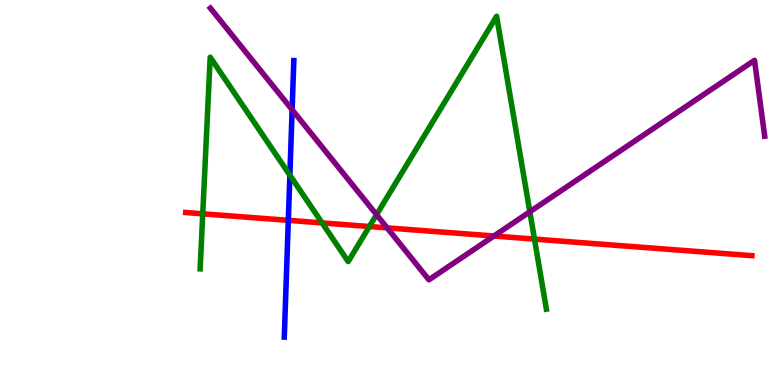[{'lines': ['blue', 'red'], 'intersections': [{'x': 3.72, 'y': 4.28}]}, {'lines': ['green', 'red'], 'intersections': [{'x': 2.62, 'y': 4.45}, {'x': 4.16, 'y': 4.21}, {'x': 4.77, 'y': 4.12}, {'x': 6.9, 'y': 3.79}]}, {'lines': ['purple', 'red'], 'intersections': [{'x': 5.0, 'y': 4.08}, {'x': 6.37, 'y': 3.87}]}, {'lines': ['blue', 'green'], 'intersections': [{'x': 3.74, 'y': 5.45}]}, {'lines': ['blue', 'purple'], 'intersections': [{'x': 3.77, 'y': 7.15}]}, {'lines': ['green', 'purple'], 'intersections': [{'x': 4.86, 'y': 4.42}, {'x': 6.84, 'y': 4.5}]}]